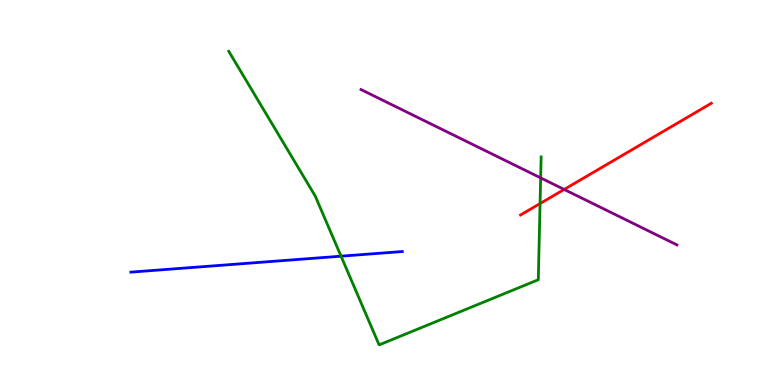[{'lines': ['blue', 'red'], 'intersections': []}, {'lines': ['green', 'red'], 'intersections': [{'x': 6.97, 'y': 4.71}]}, {'lines': ['purple', 'red'], 'intersections': [{'x': 7.28, 'y': 5.08}]}, {'lines': ['blue', 'green'], 'intersections': [{'x': 4.4, 'y': 3.35}]}, {'lines': ['blue', 'purple'], 'intersections': []}, {'lines': ['green', 'purple'], 'intersections': [{'x': 6.98, 'y': 5.38}]}]